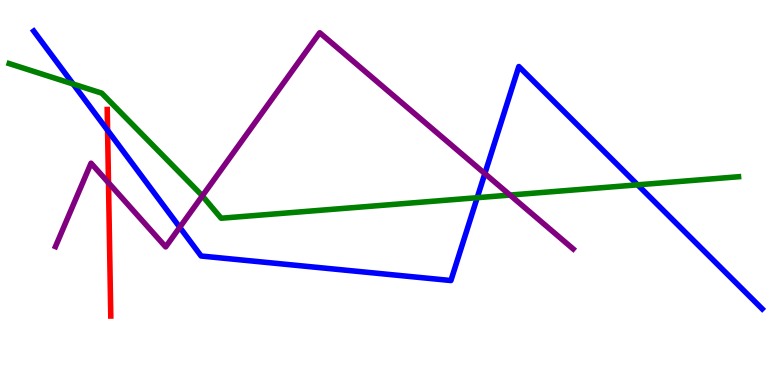[{'lines': ['blue', 'red'], 'intersections': [{'x': 1.39, 'y': 6.62}]}, {'lines': ['green', 'red'], 'intersections': []}, {'lines': ['purple', 'red'], 'intersections': [{'x': 1.4, 'y': 5.25}]}, {'lines': ['blue', 'green'], 'intersections': [{'x': 0.944, 'y': 7.82}, {'x': 6.16, 'y': 4.86}, {'x': 8.23, 'y': 5.2}]}, {'lines': ['blue', 'purple'], 'intersections': [{'x': 2.32, 'y': 4.1}, {'x': 6.26, 'y': 5.49}]}, {'lines': ['green', 'purple'], 'intersections': [{'x': 2.61, 'y': 4.91}, {'x': 6.58, 'y': 4.93}]}]